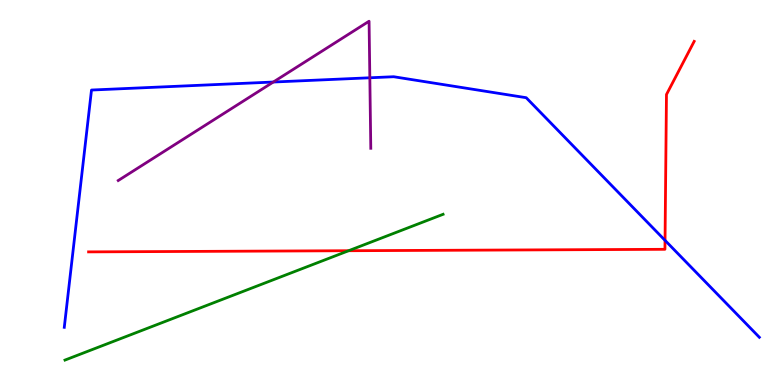[{'lines': ['blue', 'red'], 'intersections': [{'x': 8.58, 'y': 3.76}]}, {'lines': ['green', 'red'], 'intersections': [{'x': 4.5, 'y': 3.49}]}, {'lines': ['purple', 'red'], 'intersections': []}, {'lines': ['blue', 'green'], 'intersections': []}, {'lines': ['blue', 'purple'], 'intersections': [{'x': 3.53, 'y': 7.87}, {'x': 4.77, 'y': 7.98}]}, {'lines': ['green', 'purple'], 'intersections': []}]